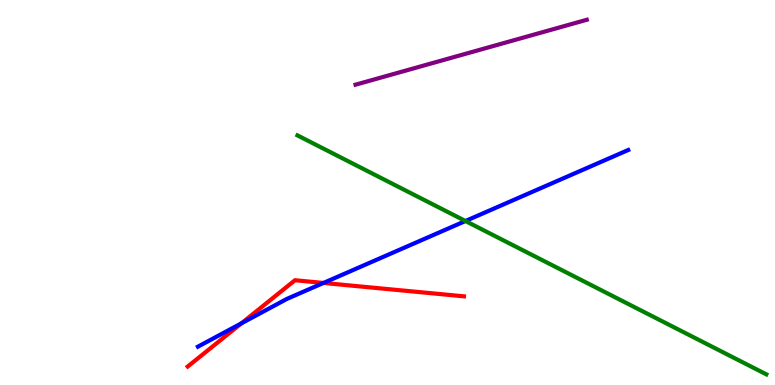[{'lines': ['blue', 'red'], 'intersections': [{'x': 3.11, 'y': 1.6}, {'x': 4.17, 'y': 2.65}]}, {'lines': ['green', 'red'], 'intersections': []}, {'lines': ['purple', 'red'], 'intersections': []}, {'lines': ['blue', 'green'], 'intersections': [{'x': 6.01, 'y': 4.26}]}, {'lines': ['blue', 'purple'], 'intersections': []}, {'lines': ['green', 'purple'], 'intersections': []}]